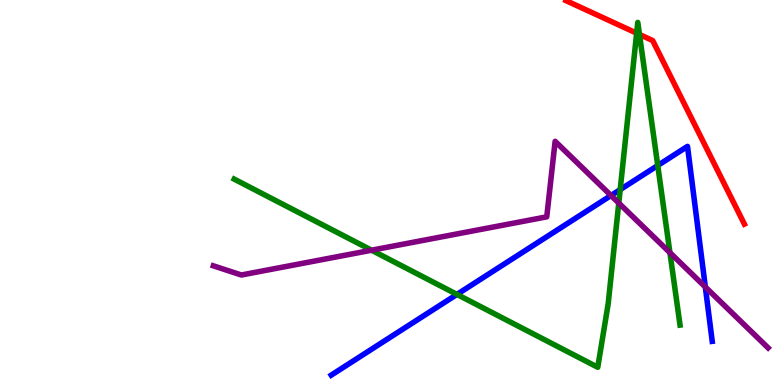[{'lines': ['blue', 'red'], 'intersections': []}, {'lines': ['green', 'red'], 'intersections': [{'x': 8.21, 'y': 9.14}, {'x': 8.25, 'y': 9.1}]}, {'lines': ['purple', 'red'], 'intersections': []}, {'lines': ['blue', 'green'], 'intersections': [{'x': 5.9, 'y': 2.35}, {'x': 8.0, 'y': 5.08}, {'x': 8.49, 'y': 5.7}]}, {'lines': ['blue', 'purple'], 'intersections': [{'x': 7.88, 'y': 4.92}, {'x': 9.1, 'y': 2.55}]}, {'lines': ['green', 'purple'], 'intersections': [{'x': 4.79, 'y': 3.5}, {'x': 7.98, 'y': 4.73}, {'x': 8.64, 'y': 3.44}]}]